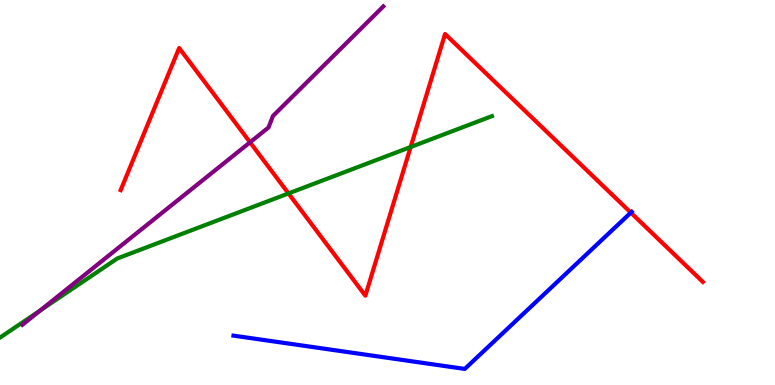[{'lines': ['blue', 'red'], 'intersections': [{'x': 8.14, 'y': 4.48}]}, {'lines': ['green', 'red'], 'intersections': [{'x': 3.72, 'y': 4.98}, {'x': 5.3, 'y': 6.18}]}, {'lines': ['purple', 'red'], 'intersections': [{'x': 3.23, 'y': 6.3}]}, {'lines': ['blue', 'green'], 'intersections': []}, {'lines': ['blue', 'purple'], 'intersections': []}, {'lines': ['green', 'purple'], 'intersections': [{'x': 0.521, 'y': 1.94}]}]